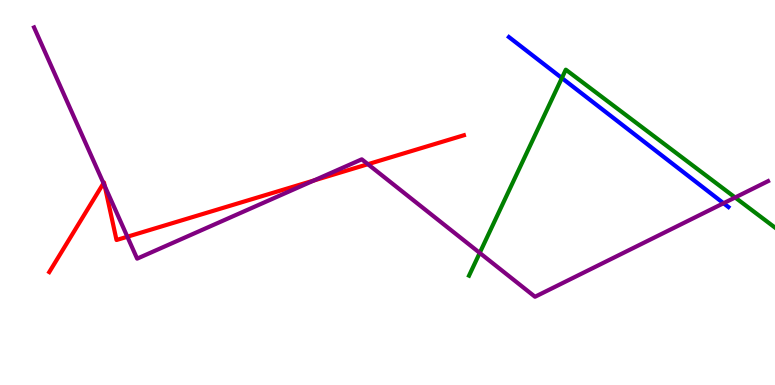[{'lines': ['blue', 'red'], 'intersections': []}, {'lines': ['green', 'red'], 'intersections': []}, {'lines': ['purple', 'red'], 'intersections': [{'x': 1.34, 'y': 5.24}, {'x': 1.35, 'y': 5.17}, {'x': 1.64, 'y': 3.85}, {'x': 4.05, 'y': 5.31}, {'x': 4.75, 'y': 5.74}]}, {'lines': ['blue', 'green'], 'intersections': [{'x': 7.25, 'y': 7.97}]}, {'lines': ['blue', 'purple'], 'intersections': [{'x': 9.34, 'y': 4.72}]}, {'lines': ['green', 'purple'], 'intersections': [{'x': 6.19, 'y': 3.43}, {'x': 9.49, 'y': 4.87}]}]